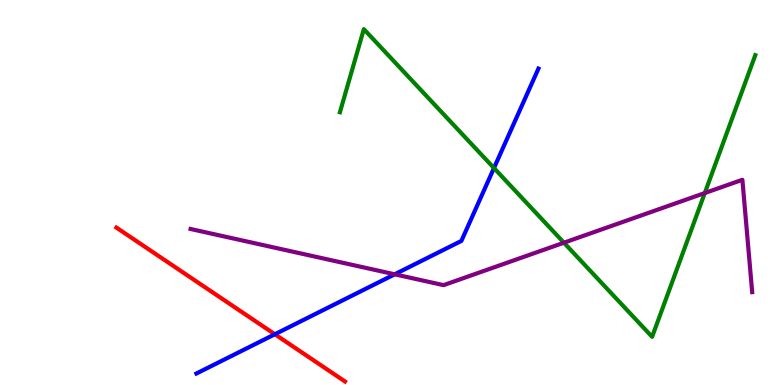[{'lines': ['blue', 'red'], 'intersections': [{'x': 3.55, 'y': 1.32}]}, {'lines': ['green', 'red'], 'intersections': []}, {'lines': ['purple', 'red'], 'intersections': []}, {'lines': ['blue', 'green'], 'intersections': [{'x': 6.37, 'y': 5.64}]}, {'lines': ['blue', 'purple'], 'intersections': [{'x': 5.09, 'y': 2.88}]}, {'lines': ['green', 'purple'], 'intersections': [{'x': 7.28, 'y': 3.7}, {'x': 9.09, 'y': 4.99}]}]